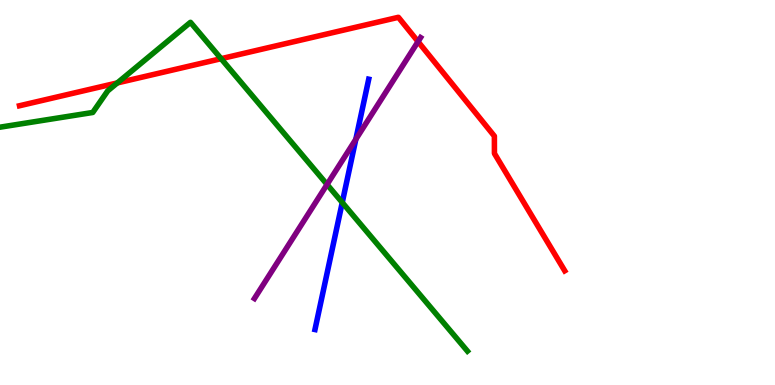[{'lines': ['blue', 'red'], 'intersections': []}, {'lines': ['green', 'red'], 'intersections': [{'x': 1.51, 'y': 7.85}, {'x': 2.85, 'y': 8.48}]}, {'lines': ['purple', 'red'], 'intersections': [{'x': 5.39, 'y': 8.92}]}, {'lines': ['blue', 'green'], 'intersections': [{'x': 4.42, 'y': 4.74}]}, {'lines': ['blue', 'purple'], 'intersections': [{'x': 4.59, 'y': 6.38}]}, {'lines': ['green', 'purple'], 'intersections': [{'x': 4.22, 'y': 5.21}]}]